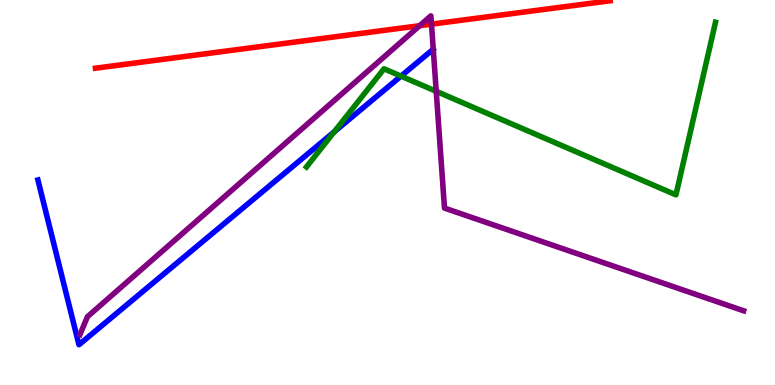[{'lines': ['blue', 'red'], 'intersections': []}, {'lines': ['green', 'red'], 'intersections': []}, {'lines': ['purple', 'red'], 'intersections': [{'x': 5.41, 'y': 9.33}, {'x': 5.57, 'y': 9.37}]}, {'lines': ['blue', 'green'], 'intersections': [{'x': 4.31, 'y': 6.58}, {'x': 5.17, 'y': 8.02}]}, {'lines': ['blue', 'purple'], 'intersections': []}, {'lines': ['green', 'purple'], 'intersections': [{'x': 5.63, 'y': 7.63}]}]